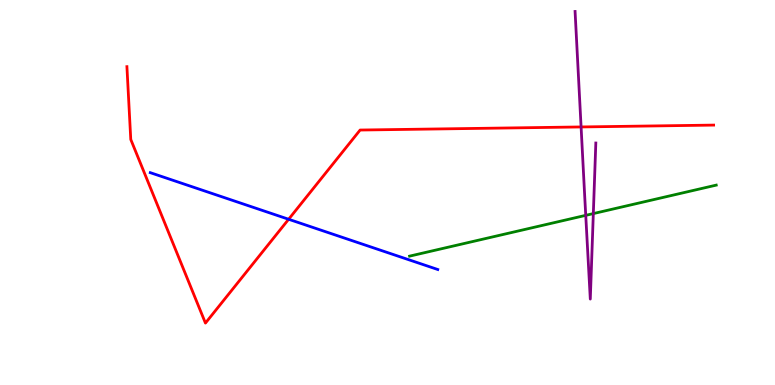[{'lines': ['blue', 'red'], 'intersections': [{'x': 3.72, 'y': 4.3}]}, {'lines': ['green', 'red'], 'intersections': []}, {'lines': ['purple', 'red'], 'intersections': [{'x': 7.5, 'y': 6.7}]}, {'lines': ['blue', 'green'], 'intersections': []}, {'lines': ['blue', 'purple'], 'intersections': []}, {'lines': ['green', 'purple'], 'intersections': [{'x': 7.56, 'y': 4.41}, {'x': 7.66, 'y': 4.45}]}]